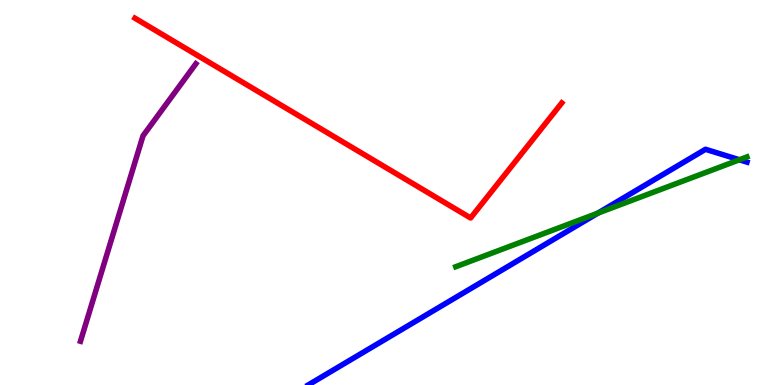[{'lines': ['blue', 'red'], 'intersections': []}, {'lines': ['green', 'red'], 'intersections': []}, {'lines': ['purple', 'red'], 'intersections': []}, {'lines': ['blue', 'green'], 'intersections': [{'x': 7.71, 'y': 4.46}, {'x': 9.54, 'y': 5.85}]}, {'lines': ['blue', 'purple'], 'intersections': []}, {'lines': ['green', 'purple'], 'intersections': []}]